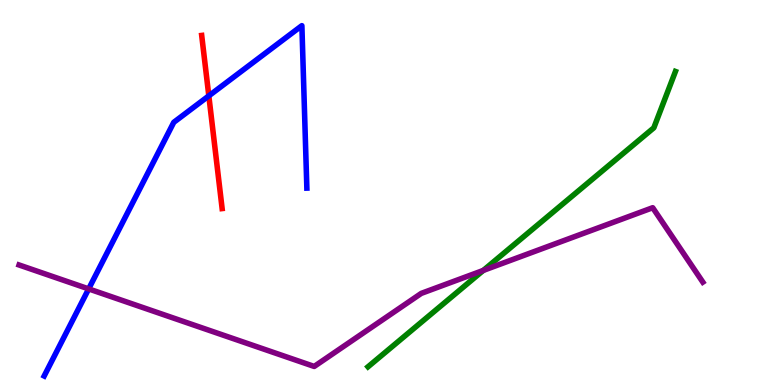[{'lines': ['blue', 'red'], 'intersections': [{'x': 2.69, 'y': 7.51}]}, {'lines': ['green', 'red'], 'intersections': []}, {'lines': ['purple', 'red'], 'intersections': []}, {'lines': ['blue', 'green'], 'intersections': []}, {'lines': ['blue', 'purple'], 'intersections': [{'x': 1.14, 'y': 2.5}]}, {'lines': ['green', 'purple'], 'intersections': [{'x': 6.24, 'y': 2.98}]}]